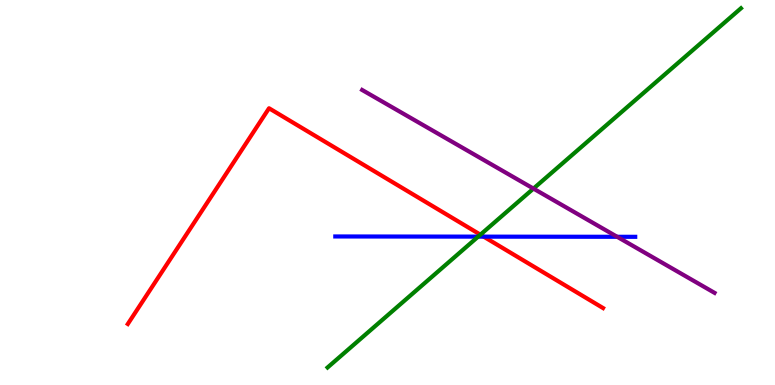[{'lines': ['blue', 'red'], 'intersections': [{'x': 6.24, 'y': 3.85}]}, {'lines': ['green', 'red'], 'intersections': [{'x': 6.2, 'y': 3.9}]}, {'lines': ['purple', 'red'], 'intersections': []}, {'lines': ['blue', 'green'], 'intersections': [{'x': 6.17, 'y': 3.85}]}, {'lines': ['blue', 'purple'], 'intersections': [{'x': 7.96, 'y': 3.85}]}, {'lines': ['green', 'purple'], 'intersections': [{'x': 6.88, 'y': 5.1}]}]